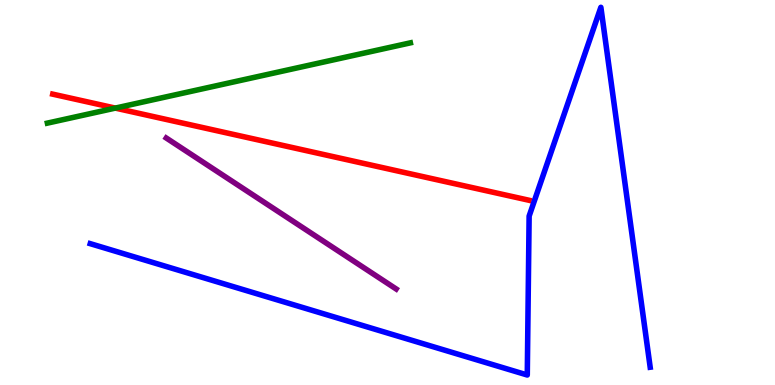[{'lines': ['blue', 'red'], 'intersections': []}, {'lines': ['green', 'red'], 'intersections': [{'x': 1.49, 'y': 7.19}]}, {'lines': ['purple', 'red'], 'intersections': []}, {'lines': ['blue', 'green'], 'intersections': []}, {'lines': ['blue', 'purple'], 'intersections': []}, {'lines': ['green', 'purple'], 'intersections': []}]